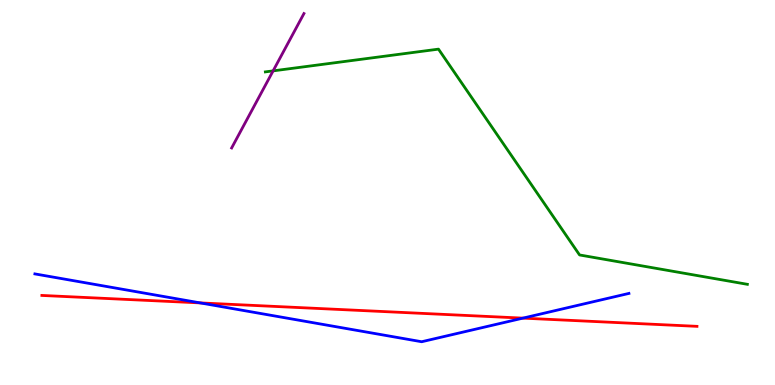[{'lines': ['blue', 'red'], 'intersections': [{'x': 2.58, 'y': 2.13}, {'x': 6.75, 'y': 1.74}]}, {'lines': ['green', 'red'], 'intersections': []}, {'lines': ['purple', 'red'], 'intersections': []}, {'lines': ['blue', 'green'], 'intersections': []}, {'lines': ['blue', 'purple'], 'intersections': []}, {'lines': ['green', 'purple'], 'intersections': [{'x': 3.52, 'y': 8.16}]}]